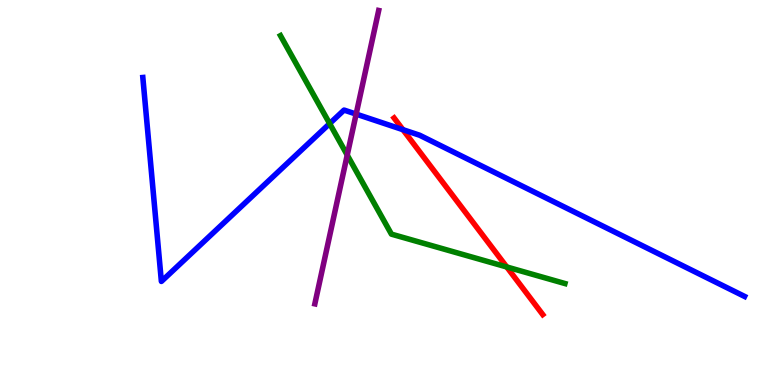[{'lines': ['blue', 'red'], 'intersections': [{'x': 5.2, 'y': 6.63}]}, {'lines': ['green', 'red'], 'intersections': [{'x': 6.54, 'y': 3.07}]}, {'lines': ['purple', 'red'], 'intersections': []}, {'lines': ['blue', 'green'], 'intersections': [{'x': 4.25, 'y': 6.79}]}, {'lines': ['blue', 'purple'], 'intersections': [{'x': 4.6, 'y': 7.04}]}, {'lines': ['green', 'purple'], 'intersections': [{'x': 4.48, 'y': 5.97}]}]